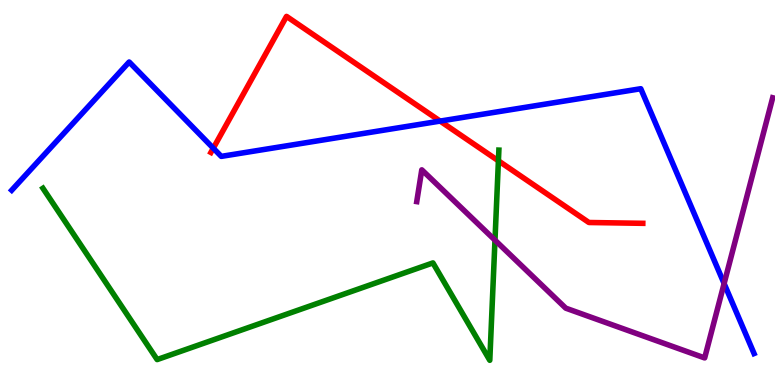[{'lines': ['blue', 'red'], 'intersections': [{'x': 2.75, 'y': 6.15}, {'x': 5.68, 'y': 6.85}]}, {'lines': ['green', 'red'], 'intersections': [{'x': 6.43, 'y': 5.82}]}, {'lines': ['purple', 'red'], 'intersections': []}, {'lines': ['blue', 'green'], 'intersections': []}, {'lines': ['blue', 'purple'], 'intersections': [{'x': 9.34, 'y': 2.64}]}, {'lines': ['green', 'purple'], 'intersections': [{'x': 6.39, 'y': 3.76}]}]